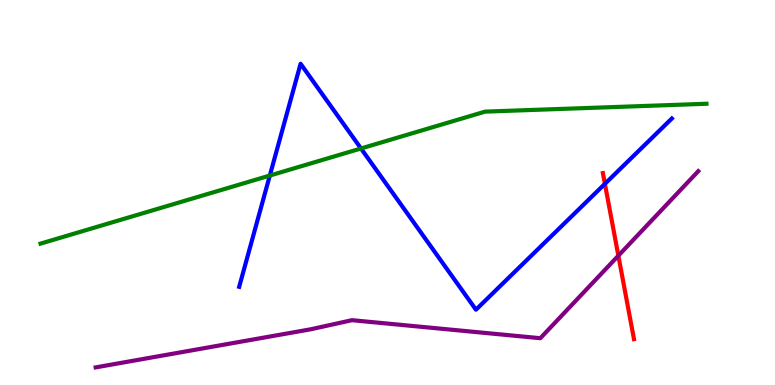[{'lines': ['blue', 'red'], 'intersections': [{'x': 7.81, 'y': 5.22}]}, {'lines': ['green', 'red'], 'intersections': []}, {'lines': ['purple', 'red'], 'intersections': [{'x': 7.98, 'y': 3.36}]}, {'lines': ['blue', 'green'], 'intersections': [{'x': 3.48, 'y': 5.44}, {'x': 4.66, 'y': 6.14}]}, {'lines': ['blue', 'purple'], 'intersections': []}, {'lines': ['green', 'purple'], 'intersections': []}]